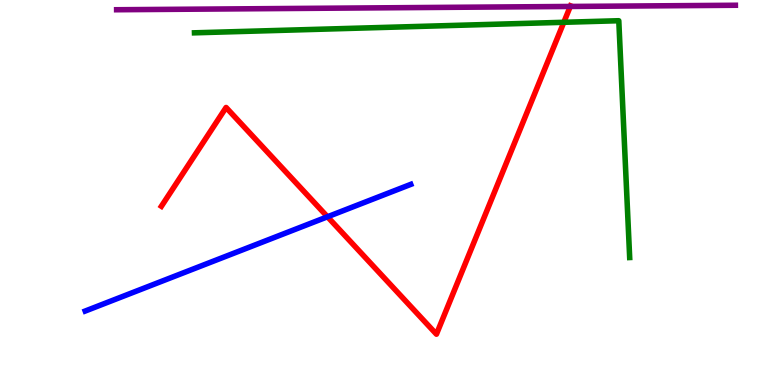[{'lines': ['blue', 'red'], 'intersections': [{'x': 4.23, 'y': 4.37}]}, {'lines': ['green', 'red'], 'intersections': [{'x': 7.28, 'y': 9.42}]}, {'lines': ['purple', 'red'], 'intersections': [{'x': 7.36, 'y': 9.83}]}, {'lines': ['blue', 'green'], 'intersections': []}, {'lines': ['blue', 'purple'], 'intersections': []}, {'lines': ['green', 'purple'], 'intersections': []}]